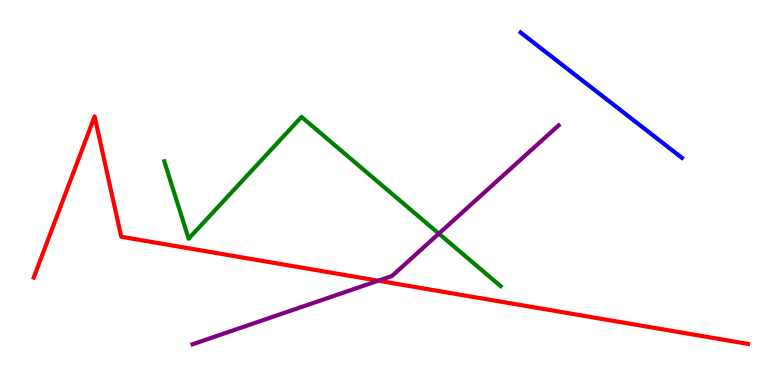[{'lines': ['blue', 'red'], 'intersections': []}, {'lines': ['green', 'red'], 'intersections': []}, {'lines': ['purple', 'red'], 'intersections': [{'x': 4.88, 'y': 2.71}]}, {'lines': ['blue', 'green'], 'intersections': []}, {'lines': ['blue', 'purple'], 'intersections': []}, {'lines': ['green', 'purple'], 'intersections': [{'x': 5.66, 'y': 3.93}]}]